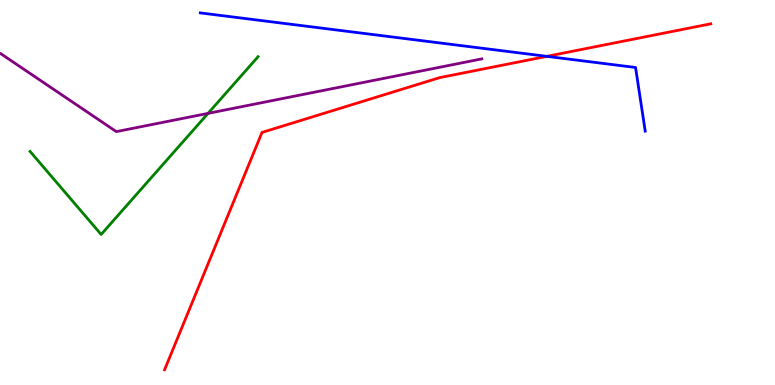[{'lines': ['blue', 'red'], 'intersections': [{'x': 7.06, 'y': 8.54}]}, {'lines': ['green', 'red'], 'intersections': []}, {'lines': ['purple', 'red'], 'intersections': []}, {'lines': ['blue', 'green'], 'intersections': []}, {'lines': ['blue', 'purple'], 'intersections': []}, {'lines': ['green', 'purple'], 'intersections': [{'x': 2.68, 'y': 7.06}]}]